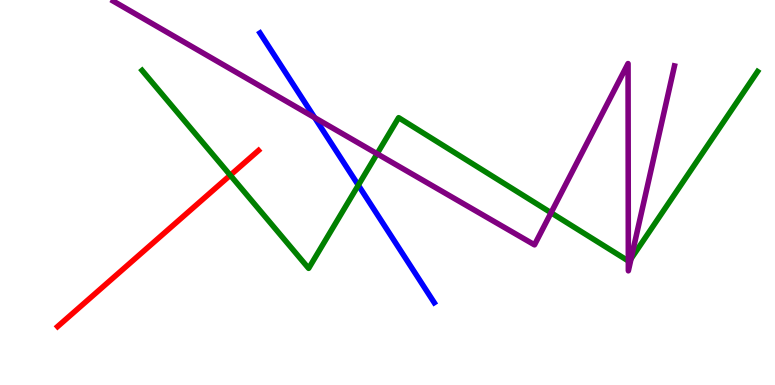[{'lines': ['blue', 'red'], 'intersections': []}, {'lines': ['green', 'red'], 'intersections': [{'x': 2.97, 'y': 5.45}]}, {'lines': ['purple', 'red'], 'intersections': []}, {'lines': ['blue', 'green'], 'intersections': [{'x': 4.62, 'y': 5.19}]}, {'lines': ['blue', 'purple'], 'intersections': [{'x': 4.06, 'y': 6.94}]}, {'lines': ['green', 'purple'], 'intersections': [{'x': 4.87, 'y': 6.01}, {'x': 7.11, 'y': 4.47}, {'x': 8.11, 'y': 3.22}, {'x': 8.14, 'y': 3.28}]}]